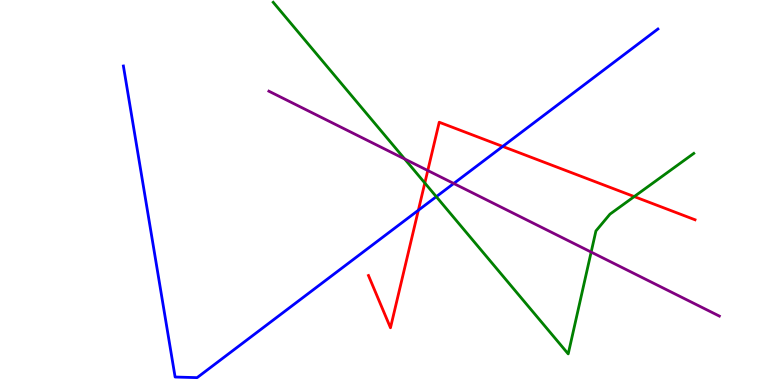[{'lines': ['blue', 'red'], 'intersections': [{'x': 5.4, 'y': 4.54}, {'x': 6.49, 'y': 6.2}]}, {'lines': ['green', 'red'], 'intersections': [{'x': 5.48, 'y': 5.25}, {'x': 8.18, 'y': 4.89}]}, {'lines': ['purple', 'red'], 'intersections': [{'x': 5.52, 'y': 5.57}]}, {'lines': ['blue', 'green'], 'intersections': [{'x': 5.63, 'y': 4.89}]}, {'lines': ['blue', 'purple'], 'intersections': [{'x': 5.85, 'y': 5.23}]}, {'lines': ['green', 'purple'], 'intersections': [{'x': 5.22, 'y': 5.87}, {'x': 7.63, 'y': 3.45}]}]